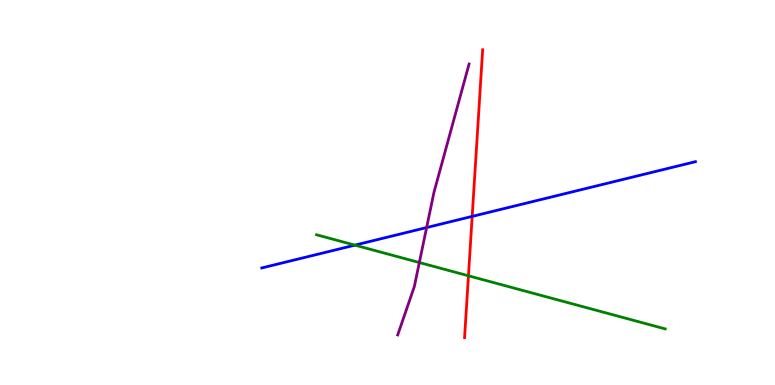[{'lines': ['blue', 'red'], 'intersections': [{'x': 6.09, 'y': 4.38}]}, {'lines': ['green', 'red'], 'intersections': [{'x': 6.04, 'y': 2.84}]}, {'lines': ['purple', 'red'], 'intersections': []}, {'lines': ['blue', 'green'], 'intersections': [{'x': 4.58, 'y': 3.63}]}, {'lines': ['blue', 'purple'], 'intersections': [{'x': 5.5, 'y': 4.09}]}, {'lines': ['green', 'purple'], 'intersections': [{'x': 5.41, 'y': 3.18}]}]